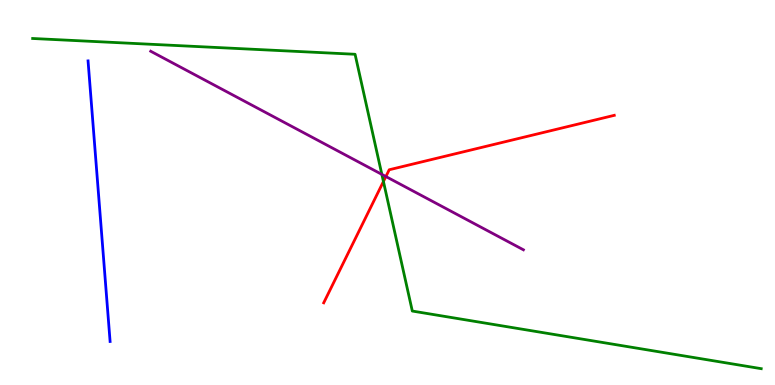[{'lines': ['blue', 'red'], 'intersections': []}, {'lines': ['green', 'red'], 'intersections': [{'x': 4.95, 'y': 5.29}]}, {'lines': ['purple', 'red'], 'intersections': [{'x': 4.98, 'y': 5.41}]}, {'lines': ['blue', 'green'], 'intersections': []}, {'lines': ['blue', 'purple'], 'intersections': []}, {'lines': ['green', 'purple'], 'intersections': [{'x': 4.93, 'y': 5.47}]}]